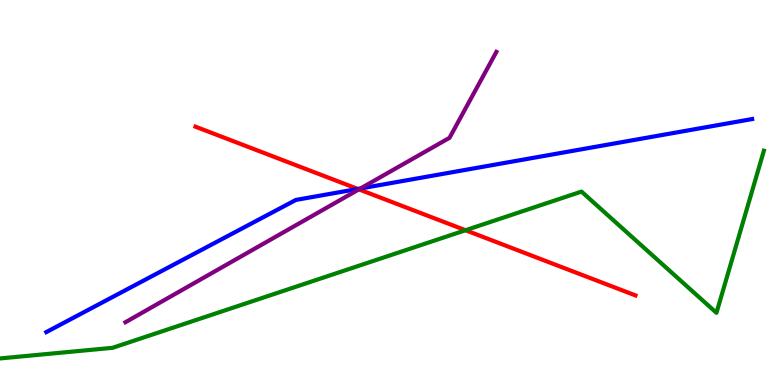[{'lines': ['blue', 'red'], 'intersections': [{'x': 4.62, 'y': 5.09}]}, {'lines': ['green', 'red'], 'intersections': [{'x': 6.01, 'y': 4.02}]}, {'lines': ['purple', 'red'], 'intersections': [{'x': 4.63, 'y': 5.08}]}, {'lines': ['blue', 'green'], 'intersections': []}, {'lines': ['blue', 'purple'], 'intersections': [{'x': 4.65, 'y': 5.1}]}, {'lines': ['green', 'purple'], 'intersections': []}]